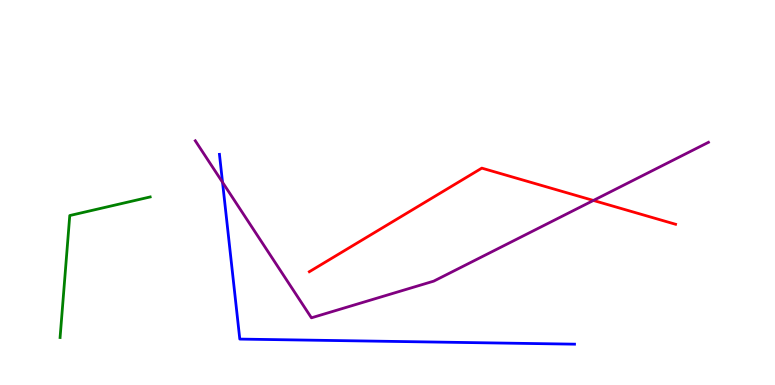[{'lines': ['blue', 'red'], 'intersections': []}, {'lines': ['green', 'red'], 'intersections': []}, {'lines': ['purple', 'red'], 'intersections': [{'x': 7.66, 'y': 4.79}]}, {'lines': ['blue', 'green'], 'intersections': []}, {'lines': ['blue', 'purple'], 'intersections': [{'x': 2.87, 'y': 5.27}]}, {'lines': ['green', 'purple'], 'intersections': []}]